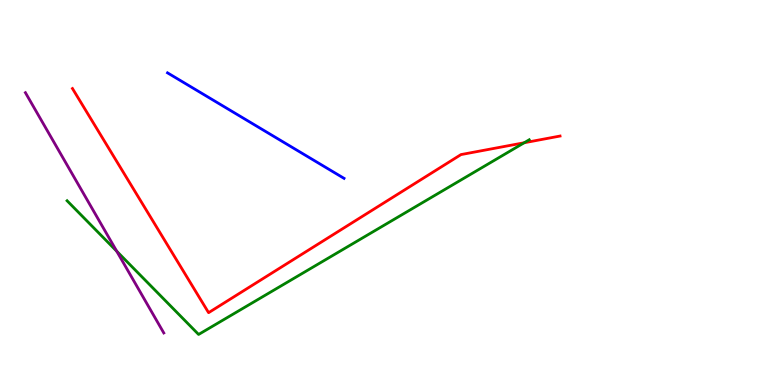[{'lines': ['blue', 'red'], 'intersections': []}, {'lines': ['green', 'red'], 'intersections': [{'x': 6.76, 'y': 6.29}]}, {'lines': ['purple', 'red'], 'intersections': []}, {'lines': ['blue', 'green'], 'intersections': []}, {'lines': ['blue', 'purple'], 'intersections': []}, {'lines': ['green', 'purple'], 'intersections': [{'x': 1.51, 'y': 3.47}]}]